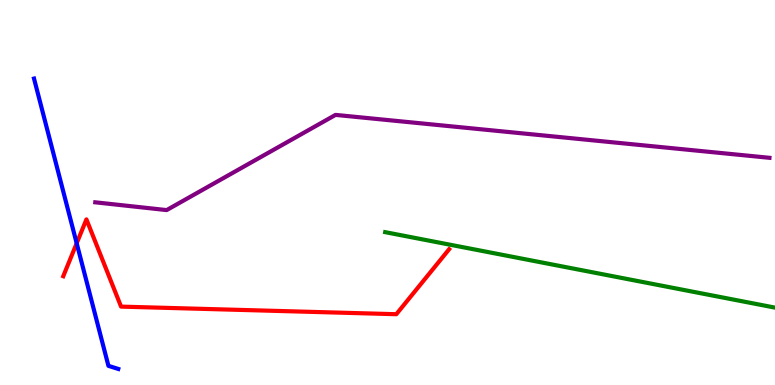[{'lines': ['blue', 'red'], 'intersections': [{'x': 0.989, 'y': 3.68}]}, {'lines': ['green', 'red'], 'intersections': []}, {'lines': ['purple', 'red'], 'intersections': []}, {'lines': ['blue', 'green'], 'intersections': []}, {'lines': ['blue', 'purple'], 'intersections': []}, {'lines': ['green', 'purple'], 'intersections': []}]